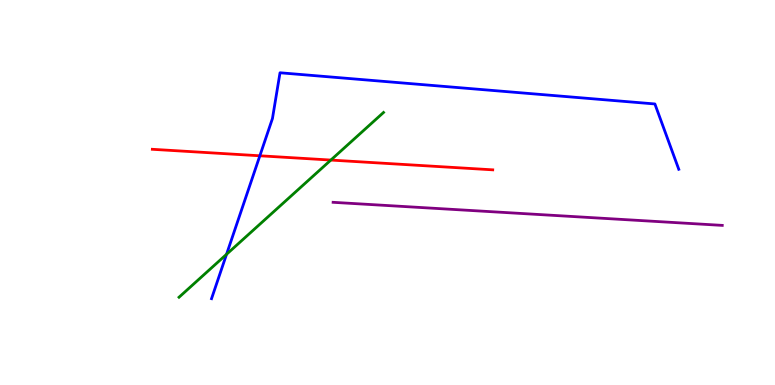[{'lines': ['blue', 'red'], 'intersections': [{'x': 3.35, 'y': 5.95}]}, {'lines': ['green', 'red'], 'intersections': [{'x': 4.27, 'y': 5.84}]}, {'lines': ['purple', 'red'], 'intersections': []}, {'lines': ['blue', 'green'], 'intersections': [{'x': 2.92, 'y': 3.39}]}, {'lines': ['blue', 'purple'], 'intersections': []}, {'lines': ['green', 'purple'], 'intersections': []}]